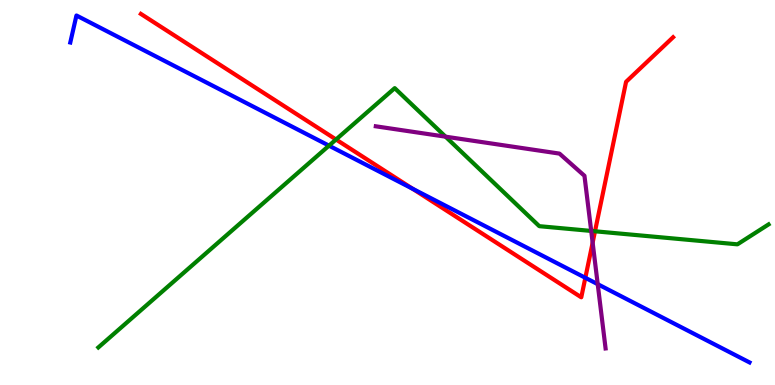[{'lines': ['blue', 'red'], 'intersections': [{'x': 5.32, 'y': 5.1}, {'x': 7.55, 'y': 2.78}]}, {'lines': ['green', 'red'], 'intersections': [{'x': 4.34, 'y': 6.38}, {'x': 7.68, 'y': 3.99}]}, {'lines': ['purple', 'red'], 'intersections': [{'x': 7.65, 'y': 3.7}]}, {'lines': ['blue', 'green'], 'intersections': [{'x': 4.24, 'y': 6.22}]}, {'lines': ['blue', 'purple'], 'intersections': [{'x': 7.71, 'y': 2.62}]}, {'lines': ['green', 'purple'], 'intersections': [{'x': 5.75, 'y': 6.45}, {'x': 7.63, 'y': 4.0}]}]